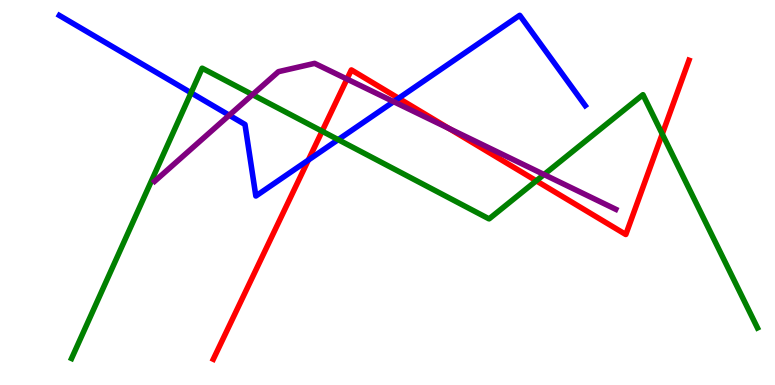[{'lines': ['blue', 'red'], 'intersections': [{'x': 3.98, 'y': 5.84}, {'x': 5.14, 'y': 7.45}]}, {'lines': ['green', 'red'], 'intersections': [{'x': 4.16, 'y': 6.59}, {'x': 6.92, 'y': 5.3}, {'x': 8.55, 'y': 6.52}]}, {'lines': ['purple', 'red'], 'intersections': [{'x': 4.48, 'y': 7.95}, {'x': 5.8, 'y': 6.66}]}, {'lines': ['blue', 'green'], 'intersections': [{'x': 2.47, 'y': 7.59}, {'x': 4.36, 'y': 6.37}]}, {'lines': ['blue', 'purple'], 'intersections': [{'x': 2.96, 'y': 7.01}, {'x': 5.08, 'y': 7.36}]}, {'lines': ['green', 'purple'], 'intersections': [{'x': 3.26, 'y': 7.54}, {'x': 7.02, 'y': 5.47}]}]